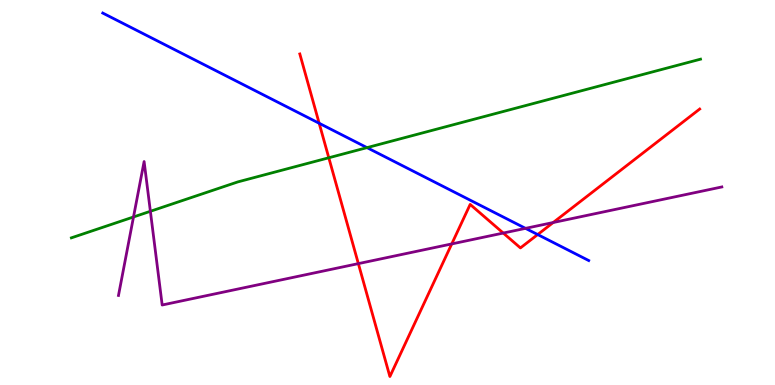[{'lines': ['blue', 'red'], 'intersections': [{'x': 4.12, 'y': 6.8}, {'x': 6.94, 'y': 3.91}]}, {'lines': ['green', 'red'], 'intersections': [{'x': 4.24, 'y': 5.9}]}, {'lines': ['purple', 'red'], 'intersections': [{'x': 4.62, 'y': 3.15}, {'x': 5.83, 'y': 3.66}, {'x': 6.49, 'y': 3.95}, {'x': 7.14, 'y': 4.22}]}, {'lines': ['blue', 'green'], 'intersections': [{'x': 4.74, 'y': 6.17}]}, {'lines': ['blue', 'purple'], 'intersections': [{'x': 6.78, 'y': 4.07}]}, {'lines': ['green', 'purple'], 'intersections': [{'x': 1.72, 'y': 4.36}, {'x': 1.94, 'y': 4.51}]}]